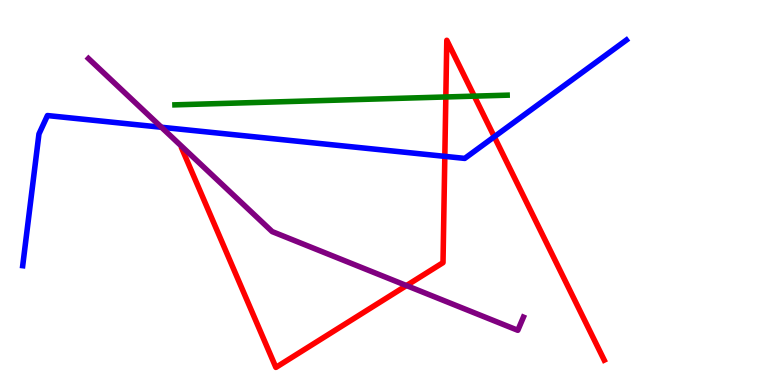[{'lines': ['blue', 'red'], 'intersections': [{'x': 5.74, 'y': 5.94}, {'x': 6.38, 'y': 6.45}]}, {'lines': ['green', 'red'], 'intersections': [{'x': 5.75, 'y': 7.48}, {'x': 6.12, 'y': 7.5}]}, {'lines': ['purple', 'red'], 'intersections': [{'x': 5.24, 'y': 2.58}]}, {'lines': ['blue', 'green'], 'intersections': []}, {'lines': ['blue', 'purple'], 'intersections': [{'x': 2.08, 'y': 6.69}]}, {'lines': ['green', 'purple'], 'intersections': []}]